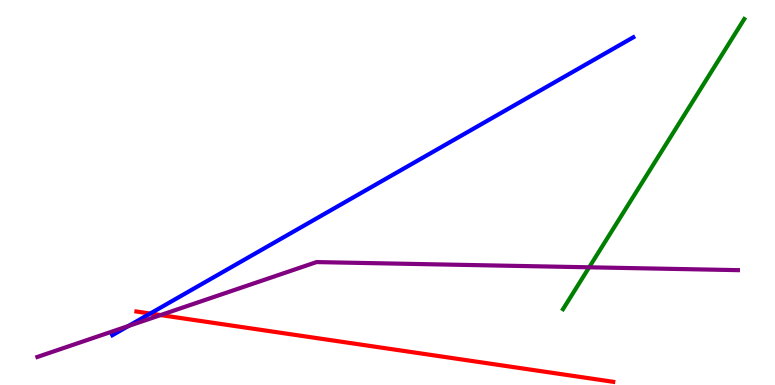[{'lines': ['blue', 'red'], 'intersections': [{'x': 1.94, 'y': 1.86}]}, {'lines': ['green', 'red'], 'intersections': []}, {'lines': ['purple', 'red'], 'intersections': [{'x': 2.07, 'y': 1.82}]}, {'lines': ['blue', 'green'], 'intersections': []}, {'lines': ['blue', 'purple'], 'intersections': [{'x': 1.66, 'y': 1.53}]}, {'lines': ['green', 'purple'], 'intersections': [{'x': 7.6, 'y': 3.06}]}]